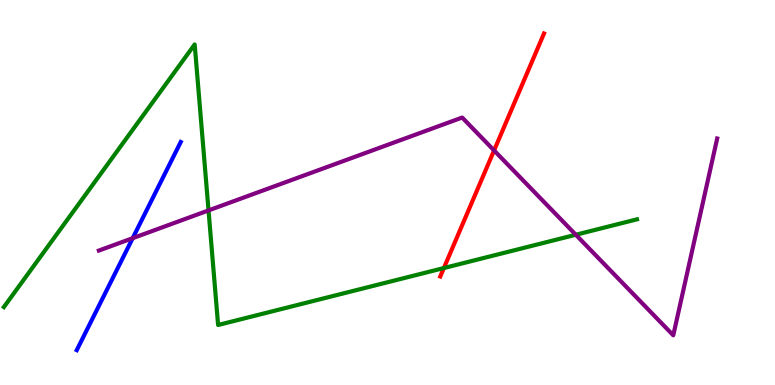[{'lines': ['blue', 'red'], 'intersections': []}, {'lines': ['green', 'red'], 'intersections': [{'x': 5.73, 'y': 3.04}]}, {'lines': ['purple', 'red'], 'intersections': [{'x': 6.38, 'y': 6.09}]}, {'lines': ['blue', 'green'], 'intersections': []}, {'lines': ['blue', 'purple'], 'intersections': [{'x': 1.71, 'y': 3.81}]}, {'lines': ['green', 'purple'], 'intersections': [{'x': 2.69, 'y': 4.53}, {'x': 7.43, 'y': 3.9}]}]